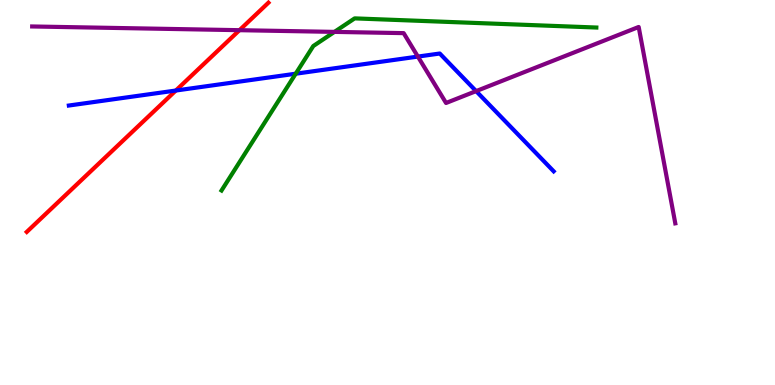[{'lines': ['blue', 'red'], 'intersections': [{'x': 2.27, 'y': 7.65}]}, {'lines': ['green', 'red'], 'intersections': []}, {'lines': ['purple', 'red'], 'intersections': [{'x': 3.09, 'y': 9.22}]}, {'lines': ['blue', 'green'], 'intersections': [{'x': 3.82, 'y': 8.09}]}, {'lines': ['blue', 'purple'], 'intersections': [{'x': 5.39, 'y': 8.53}, {'x': 6.14, 'y': 7.63}]}, {'lines': ['green', 'purple'], 'intersections': [{'x': 4.32, 'y': 9.17}]}]